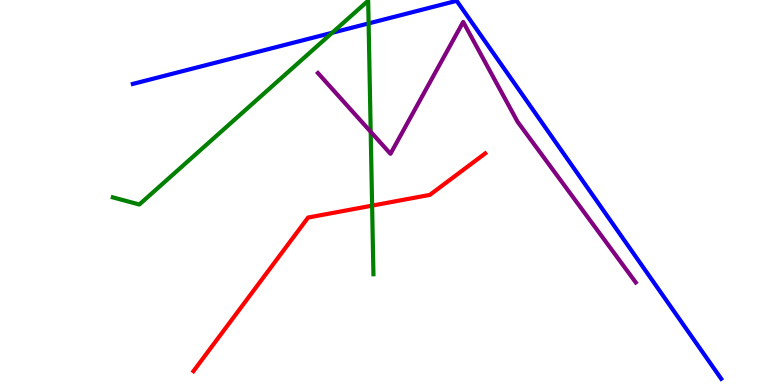[{'lines': ['blue', 'red'], 'intersections': []}, {'lines': ['green', 'red'], 'intersections': [{'x': 4.8, 'y': 4.66}]}, {'lines': ['purple', 'red'], 'intersections': []}, {'lines': ['blue', 'green'], 'intersections': [{'x': 4.29, 'y': 9.15}, {'x': 4.76, 'y': 9.39}]}, {'lines': ['blue', 'purple'], 'intersections': []}, {'lines': ['green', 'purple'], 'intersections': [{'x': 4.78, 'y': 6.58}]}]